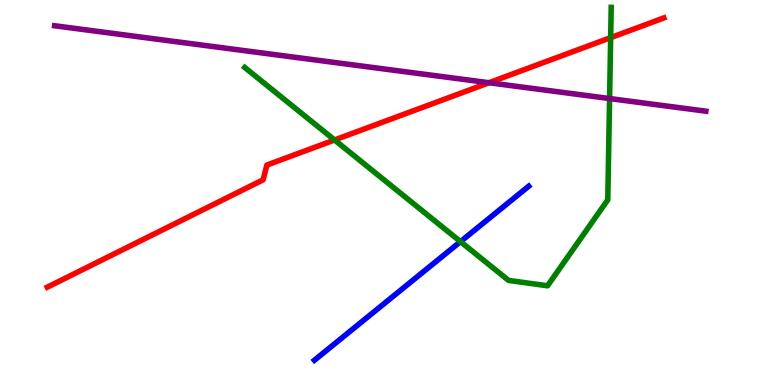[{'lines': ['blue', 'red'], 'intersections': []}, {'lines': ['green', 'red'], 'intersections': [{'x': 4.32, 'y': 6.36}, {'x': 7.88, 'y': 9.02}]}, {'lines': ['purple', 'red'], 'intersections': [{'x': 6.31, 'y': 7.85}]}, {'lines': ['blue', 'green'], 'intersections': [{'x': 5.94, 'y': 3.72}]}, {'lines': ['blue', 'purple'], 'intersections': []}, {'lines': ['green', 'purple'], 'intersections': [{'x': 7.87, 'y': 7.44}]}]